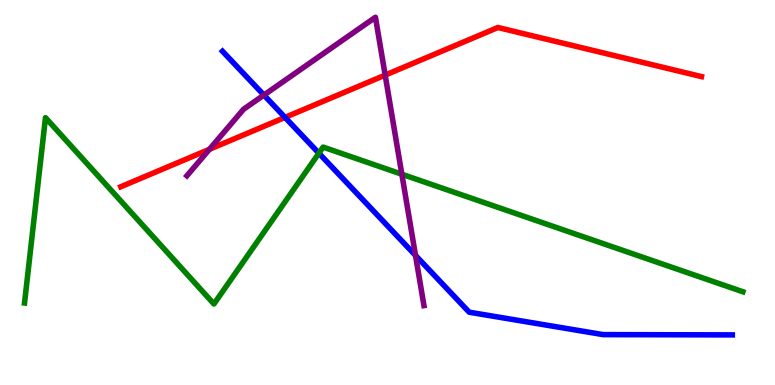[{'lines': ['blue', 'red'], 'intersections': [{'x': 3.68, 'y': 6.95}]}, {'lines': ['green', 'red'], 'intersections': []}, {'lines': ['purple', 'red'], 'intersections': [{'x': 2.7, 'y': 6.12}, {'x': 4.97, 'y': 8.05}]}, {'lines': ['blue', 'green'], 'intersections': [{'x': 4.11, 'y': 6.02}]}, {'lines': ['blue', 'purple'], 'intersections': [{'x': 3.41, 'y': 7.53}, {'x': 5.36, 'y': 3.37}]}, {'lines': ['green', 'purple'], 'intersections': [{'x': 5.19, 'y': 5.47}]}]